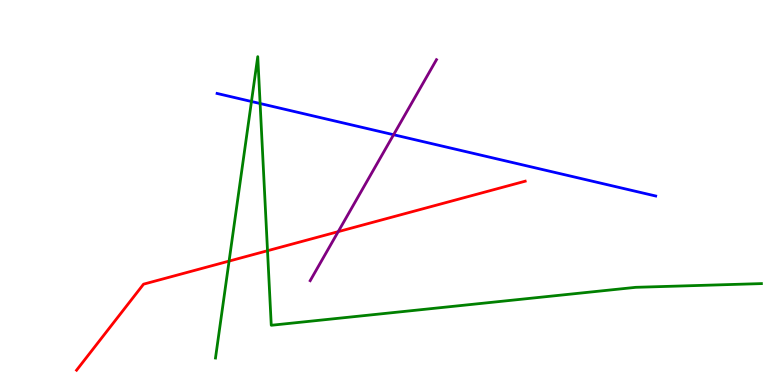[{'lines': ['blue', 'red'], 'intersections': []}, {'lines': ['green', 'red'], 'intersections': [{'x': 2.96, 'y': 3.22}, {'x': 3.45, 'y': 3.49}]}, {'lines': ['purple', 'red'], 'intersections': [{'x': 4.36, 'y': 3.98}]}, {'lines': ['blue', 'green'], 'intersections': [{'x': 3.24, 'y': 7.36}, {'x': 3.36, 'y': 7.31}]}, {'lines': ['blue', 'purple'], 'intersections': [{'x': 5.08, 'y': 6.5}]}, {'lines': ['green', 'purple'], 'intersections': []}]